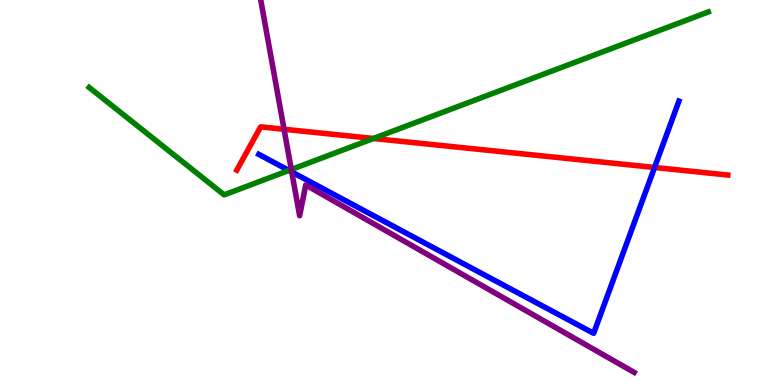[{'lines': ['blue', 'red'], 'intersections': [{'x': 8.45, 'y': 5.65}]}, {'lines': ['green', 'red'], 'intersections': [{'x': 4.82, 'y': 6.4}]}, {'lines': ['purple', 'red'], 'intersections': [{'x': 3.67, 'y': 6.64}]}, {'lines': ['blue', 'green'], 'intersections': [{'x': 3.73, 'y': 5.57}]}, {'lines': ['blue', 'purple'], 'intersections': [{'x': 3.76, 'y': 5.53}]}, {'lines': ['green', 'purple'], 'intersections': [{'x': 3.76, 'y': 5.6}]}]